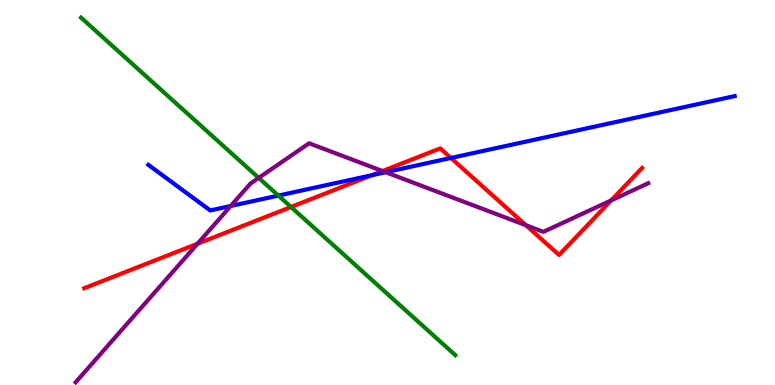[{'lines': ['blue', 'red'], 'intersections': [{'x': 4.8, 'y': 5.45}, {'x': 5.82, 'y': 5.9}]}, {'lines': ['green', 'red'], 'intersections': [{'x': 3.76, 'y': 4.62}]}, {'lines': ['purple', 'red'], 'intersections': [{'x': 2.55, 'y': 3.67}, {'x': 4.94, 'y': 5.56}, {'x': 6.79, 'y': 4.15}, {'x': 7.89, 'y': 4.79}]}, {'lines': ['blue', 'green'], 'intersections': [{'x': 3.59, 'y': 4.92}]}, {'lines': ['blue', 'purple'], 'intersections': [{'x': 2.98, 'y': 4.65}, {'x': 4.98, 'y': 5.53}]}, {'lines': ['green', 'purple'], 'intersections': [{'x': 3.34, 'y': 5.38}]}]